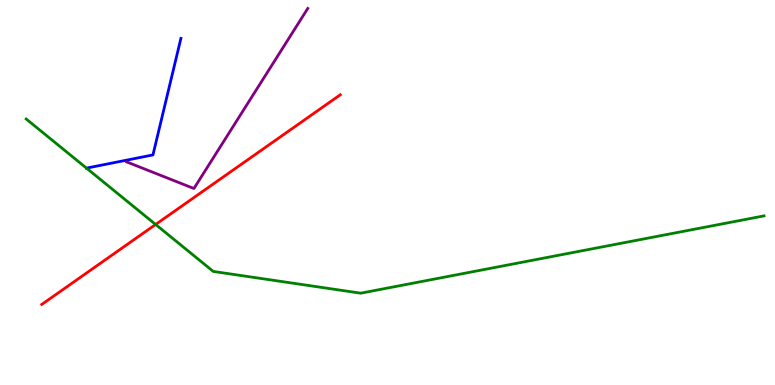[{'lines': ['blue', 'red'], 'intersections': []}, {'lines': ['green', 'red'], 'intersections': [{'x': 2.01, 'y': 4.17}]}, {'lines': ['purple', 'red'], 'intersections': []}, {'lines': ['blue', 'green'], 'intersections': [{'x': 1.12, 'y': 5.63}]}, {'lines': ['blue', 'purple'], 'intersections': []}, {'lines': ['green', 'purple'], 'intersections': []}]